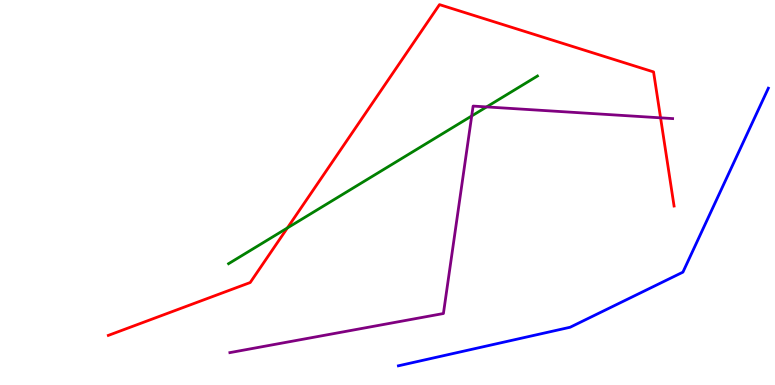[{'lines': ['blue', 'red'], 'intersections': []}, {'lines': ['green', 'red'], 'intersections': [{'x': 3.71, 'y': 4.08}]}, {'lines': ['purple', 'red'], 'intersections': [{'x': 8.52, 'y': 6.94}]}, {'lines': ['blue', 'green'], 'intersections': []}, {'lines': ['blue', 'purple'], 'intersections': []}, {'lines': ['green', 'purple'], 'intersections': [{'x': 6.09, 'y': 6.99}, {'x': 6.28, 'y': 7.22}]}]